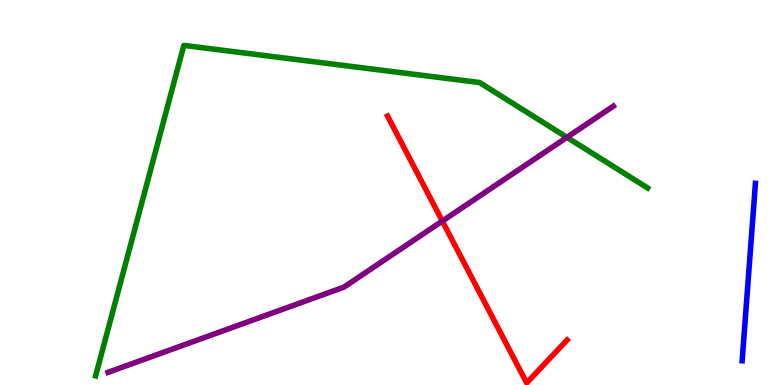[{'lines': ['blue', 'red'], 'intersections': []}, {'lines': ['green', 'red'], 'intersections': []}, {'lines': ['purple', 'red'], 'intersections': [{'x': 5.71, 'y': 4.26}]}, {'lines': ['blue', 'green'], 'intersections': []}, {'lines': ['blue', 'purple'], 'intersections': []}, {'lines': ['green', 'purple'], 'intersections': [{'x': 7.32, 'y': 6.43}]}]